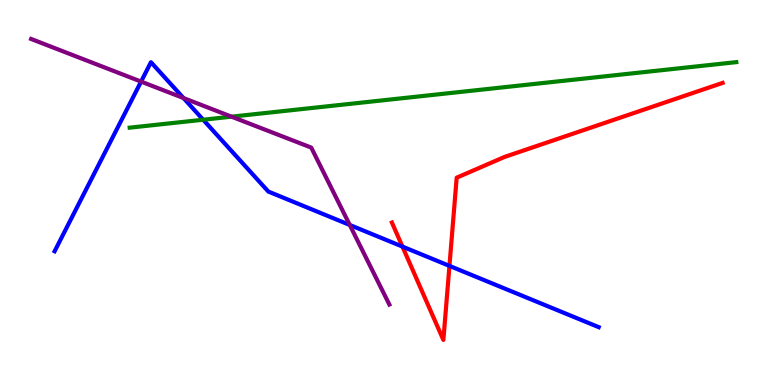[{'lines': ['blue', 'red'], 'intersections': [{'x': 5.19, 'y': 3.6}, {'x': 5.8, 'y': 3.09}]}, {'lines': ['green', 'red'], 'intersections': []}, {'lines': ['purple', 'red'], 'intersections': []}, {'lines': ['blue', 'green'], 'intersections': [{'x': 2.62, 'y': 6.89}]}, {'lines': ['blue', 'purple'], 'intersections': [{'x': 1.82, 'y': 7.88}, {'x': 2.37, 'y': 7.45}, {'x': 4.51, 'y': 4.16}]}, {'lines': ['green', 'purple'], 'intersections': [{'x': 2.99, 'y': 6.97}]}]